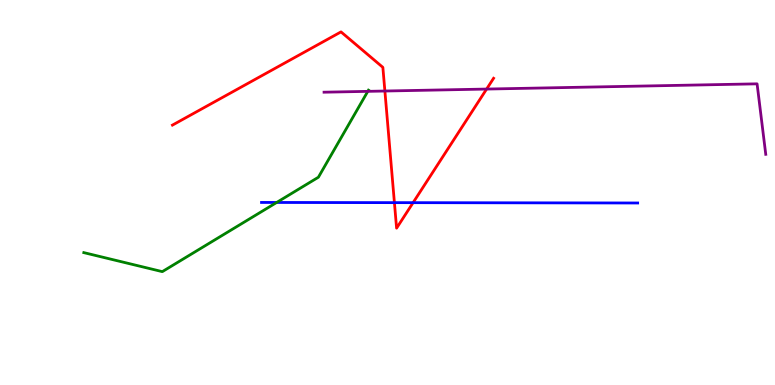[{'lines': ['blue', 'red'], 'intersections': [{'x': 5.09, 'y': 4.74}, {'x': 5.33, 'y': 4.74}]}, {'lines': ['green', 'red'], 'intersections': []}, {'lines': ['purple', 'red'], 'intersections': [{'x': 4.97, 'y': 7.64}, {'x': 6.28, 'y': 7.69}]}, {'lines': ['blue', 'green'], 'intersections': [{'x': 3.57, 'y': 4.74}]}, {'lines': ['blue', 'purple'], 'intersections': []}, {'lines': ['green', 'purple'], 'intersections': [{'x': 4.75, 'y': 7.63}]}]